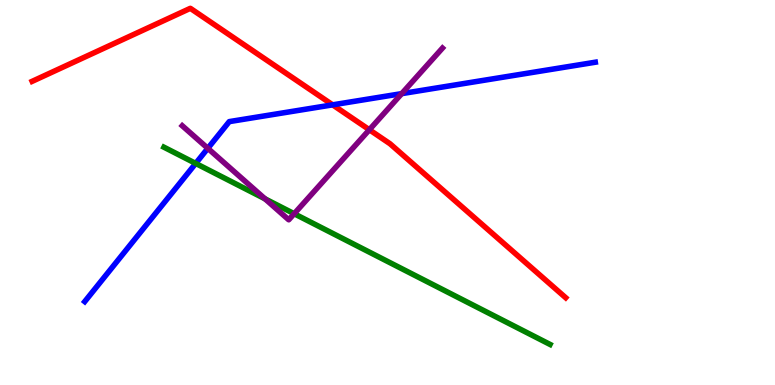[{'lines': ['blue', 'red'], 'intersections': [{'x': 4.29, 'y': 7.28}]}, {'lines': ['green', 'red'], 'intersections': []}, {'lines': ['purple', 'red'], 'intersections': [{'x': 4.77, 'y': 6.63}]}, {'lines': ['blue', 'green'], 'intersections': [{'x': 2.53, 'y': 5.76}]}, {'lines': ['blue', 'purple'], 'intersections': [{'x': 2.68, 'y': 6.15}, {'x': 5.18, 'y': 7.57}]}, {'lines': ['green', 'purple'], 'intersections': [{'x': 3.42, 'y': 4.84}, {'x': 3.8, 'y': 4.45}]}]